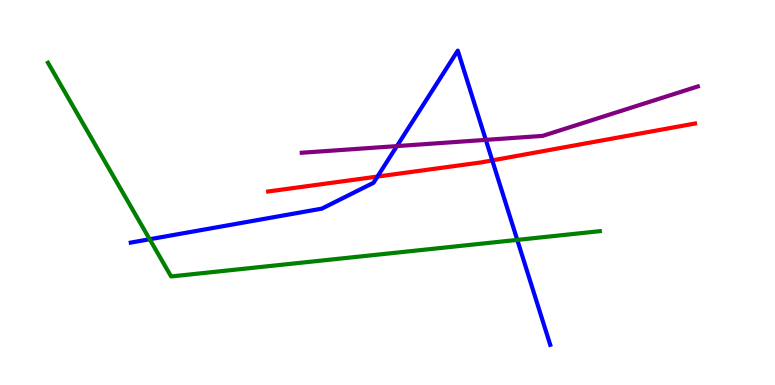[{'lines': ['blue', 'red'], 'intersections': [{'x': 4.87, 'y': 5.41}, {'x': 6.35, 'y': 5.83}]}, {'lines': ['green', 'red'], 'intersections': []}, {'lines': ['purple', 'red'], 'intersections': []}, {'lines': ['blue', 'green'], 'intersections': [{'x': 1.93, 'y': 3.79}, {'x': 6.67, 'y': 3.77}]}, {'lines': ['blue', 'purple'], 'intersections': [{'x': 5.12, 'y': 6.21}, {'x': 6.27, 'y': 6.37}]}, {'lines': ['green', 'purple'], 'intersections': []}]